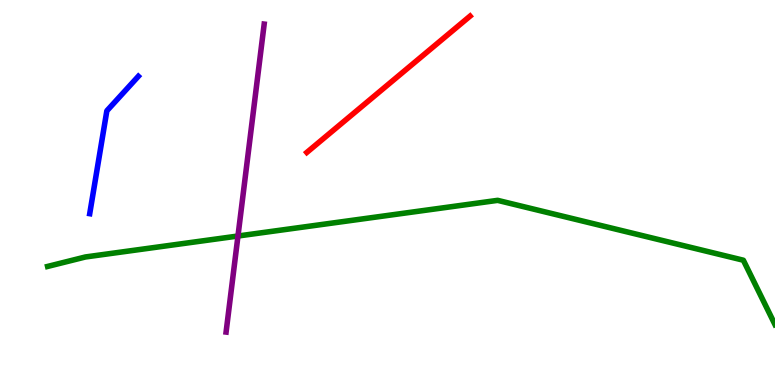[{'lines': ['blue', 'red'], 'intersections': []}, {'lines': ['green', 'red'], 'intersections': []}, {'lines': ['purple', 'red'], 'intersections': []}, {'lines': ['blue', 'green'], 'intersections': []}, {'lines': ['blue', 'purple'], 'intersections': []}, {'lines': ['green', 'purple'], 'intersections': [{'x': 3.07, 'y': 3.87}]}]